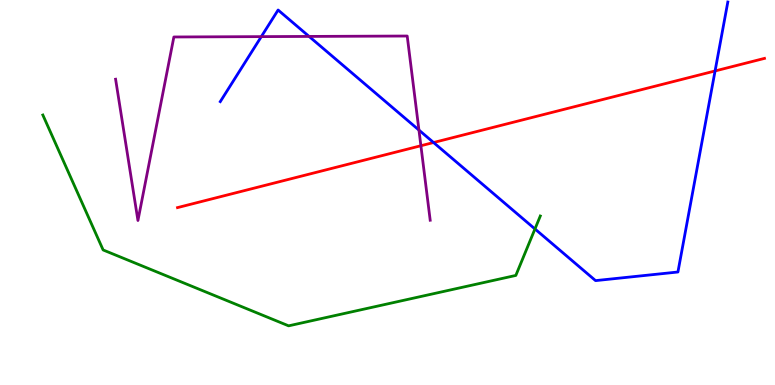[{'lines': ['blue', 'red'], 'intersections': [{'x': 5.59, 'y': 6.3}, {'x': 9.23, 'y': 8.16}]}, {'lines': ['green', 'red'], 'intersections': []}, {'lines': ['purple', 'red'], 'intersections': [{'x': 5.43, 'y': 6.21}]}, {'lines': ['blue', 'green'], 'intersections': [{'x': 6.9, 'y': 4.05}]}, {'lines': ['blue', 'purple'], 'intersections': [{'x': 3.37, 'y': 9.05}, {'x': 3.99, 'y': 9.05}, {'x': 5.41, 'y': 6.62}]}, {'lines': ['green', 'purple'], 'intersections': []}]